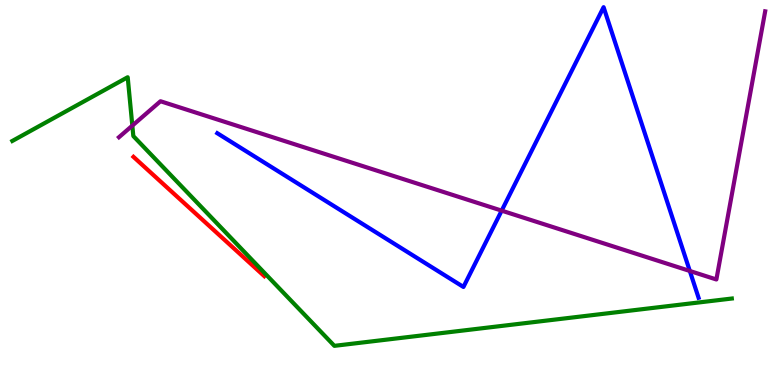[{'lines': ['blue', 'red'], 'intersections': []}, {'lines': ['green', 'red'], 'intersections': []}, {'lines': ['purple', 'red'], 'intersections': []}, {'lines': ['blue', 'green'], 'intersections': []}, {'lines': ['blue', 'purple'], 'intersections': [{'x': 6.47, 'y': 4.53}, {'x': 8.9, 'y': 2.96}]}, {'lines': ['green', 'purple'], 'intersections': [{'x': 1.71, 'y': 6.74}]}]